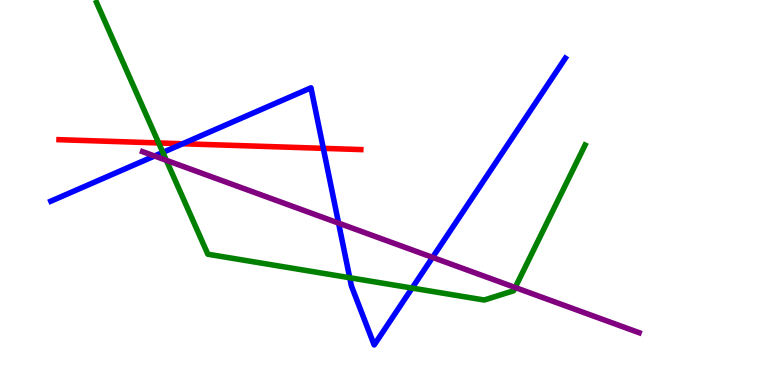[{'lines': ['blue', 'red'], 'intersections': [{'x': 2.36, 'y': 6.27}, {'x': 4.17, 'y': 6.15}]}, {'lines': ['green', 'red'], 'intersections': [{'x': 2.05, 'y': 6.29}]}, {'lines': ['purple', 'red'], 'intersections': []}, {'lines': ['blue', 'green'], 'intersections': [{'x': 2.1, 'y': 6.04}, {'x': 4.51, 'y': 2.79}, {'x': 5.32, 'y': 2.52}]}, {'lines': ['blue', 'purple'], 'intersections': [{'x': 1.99, 'y': 5.95}, {'x': 4.37, 'y': 4.2}, {'x': 5.58, 'y': 3.31}]}, {'lines': ['green', 'purple'], 'intersections': [{'x': 2.15, 'y': 5.84}, {'x': 6.65, 'y': 2.53}]}]